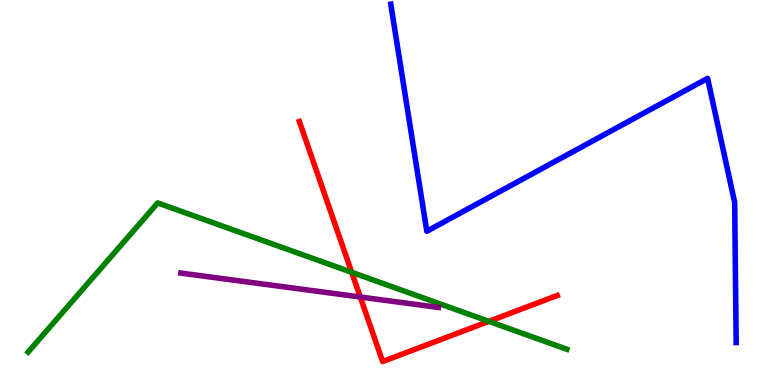[{'lines': ['blue', 'red'], 'intersections': []}, {'lines': ['green', 'red'], 'intersections': [{'x': 4.54, 'y': 2.93}, {'x': 6.31, 'y': 1.65}]}, {'lines': ['purple', 'red'], 'intersections': [{'x': 4.65, 'y': 2.29}]}, {'lines': ['blue', 'green'], 'intersections': []}, {'lines': ['blue', 'purple'], 'intersections': []}, {'lines': ['green', 'purple'], 'intersections': []}]